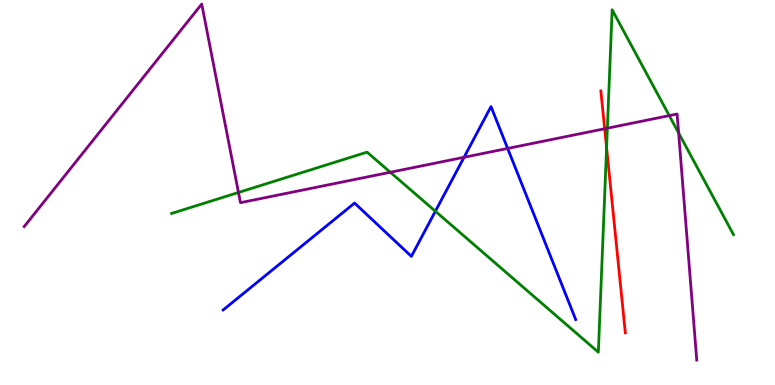[{'lines': ['blue', 'red'], 'intersections': []}, {'lines': ['green', 'red'], 'intersections': [{'x': 7.83, 'y': 6.16}]}, {'lines': ['purple', 'red'], 'intersections': [{'x': 7.8, 'y': 6.66}]}, {'lines': ['blue', 'green'], 'intersections': [{'x': 5.62, 'y': 4.51}]}, {'lines': ['blue', 'purple'], 'intersections': [{'x': 5.99, 'y': 5.91}, {'x': 6.55, 'y': 6.14}]}, {'lines': ['green', 'purple'], 'intersections': [{'x': 3.08, 'y': 5.0}, {'x': 5.04, 'y': 5.53}, {'x': 7.84, 'y': 6.67}, {'x': 8.64, 'y': 7.0}, {'x': 8.76, 'y': 6.55}]}]